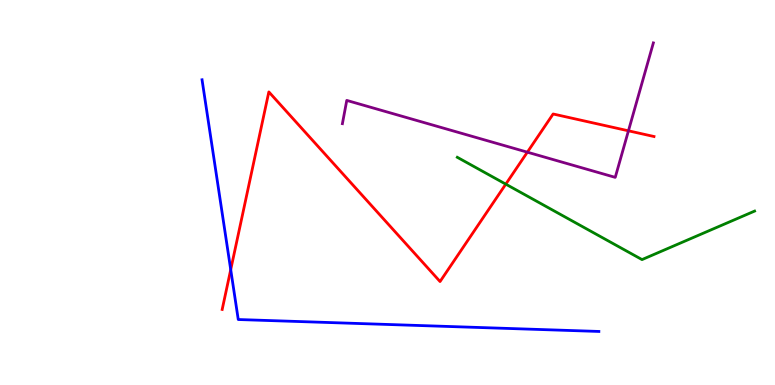[{'lines': ['blue', 'red'], 'intersections': [{'x': 2.98, 'y': 3.0}]}, {'lines': ['green', 'red'], 'intersections': [{'x': 6.53, 'y': 5.22}]}, {'lines': ['purple', 'red'], 'intersections': [{'x': 6.8, 'y': 6.05}, {'x': 8.11, 'y': 6.6}]}, {'lines': ['blue', 'green'], 'intersections': []}, {'lines': ['blue', 'purple'], 'intersections': []}, {'lines': ['green', 'purple'], 'intersections': []}]